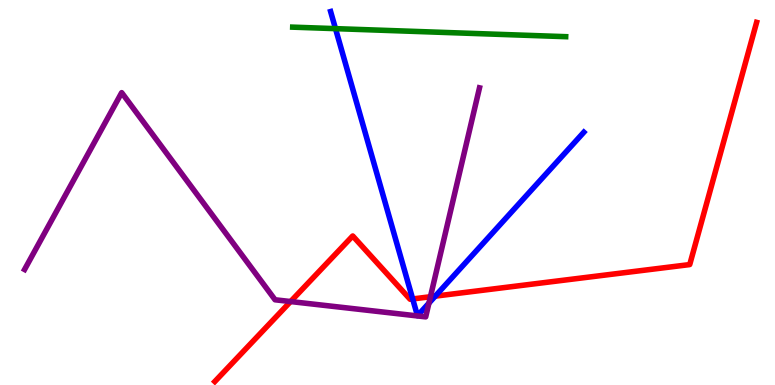[{'lines': ['blue', 'red'], 'intersections': [{'x': 5.32, 'y': 2.24}, {'x': 5.62, 'y': 2.31}]}, {'lines': ['green', 'red'], 'intersections': []}, {'lines': ['purple', 'red'], 'intersections': [{'x': 3.75, 'y': 2.17}, {'x': 5.55, 'y': 2.29}]}, {'lines': ['blue', 'green'], 'intersections': [{'x': 4.33, 'y': 9.26}]}, {'lines': ['blue', 'purple'], 'intersections': [{'x': 5.53, 'y': 2.13}]}, {'lines': ['green', 'purple'], 'intersections': []}]